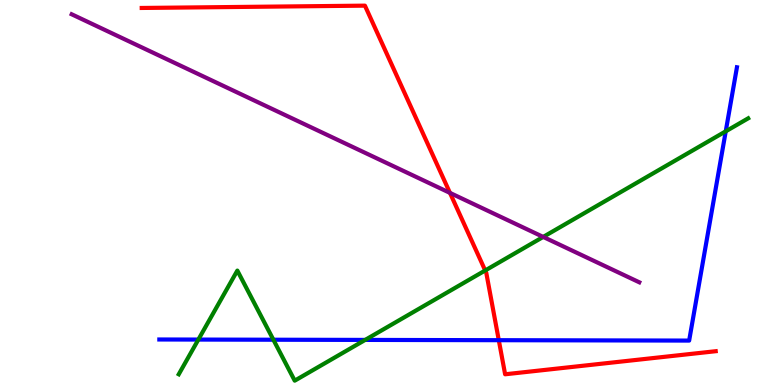[{'lines': ['blue', 'red'], 'intersections': [{'x': 6.44, 'y': 1.16}]}, {'lines': ['green', 'red'], 'intersections': [{'x': 6.26, 'y': 2.97}]}, {'lines': ['purple', 'red'], 'intersections': [{'x': 5.81, 'y': 4.99}]}, {'lines': ['blue', 'green'], 'intersections': [{'x': 2.56, 'y': 1.18}, {'x': 3.53, 'y': 1.18}, {'x': 4.71, 'y': 1.17}, {'x': 9.36, 'y': 6.59}]}, {'lines': ['blue', 'purple'], 'intersections': []}, {'lines': ['green', 'purple'], 'intersections': [{'x': 7.01, 'y': 3.85}]}]